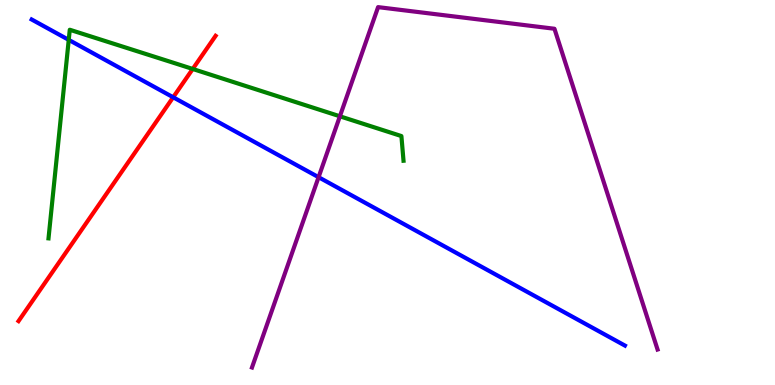[{'lines': ['blue', 'red'], 'intersections': [{'x': 2.23, 'y': 7.47}]}, {'lines': ['green', 'red'], 'intersections': [{'x': 2.49, 'y': 8.21}]}, {'lines': ['purple', 'red'], 'intersections': []}, {'lines': ['blue', 'green'], 'intersections': [{'x': 0.887, 'y': 8.96}]}, {'lines': ['blue', 'purple'], 'intersections': [{'x': 4.11, 'y': 5.4}]}, {'lines': ['green', 'purple'], 'intersections': [{'x': 4.39, 'y': 6.98}]}]